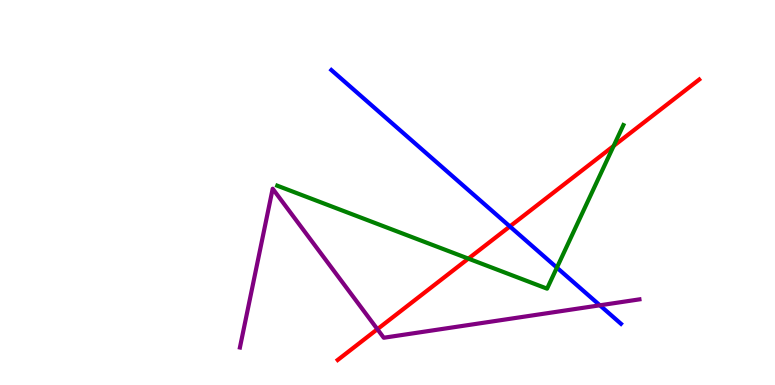[{'lines': ['blue', 'red'], 'intersections': [{'x': 6.58, 'y': 4.12}]}, {'lines': ['green', 'red'], 'intersections': [{'x': 6.04, 'y': 3.28}, {'x': 7.92, 'y': 6.21}]}, {'lines': ['purple', 'red'], 'intersections': [{'x': 4.87, 'y': 1.45}]}, {'lines': ['blue', 'green'], 'intersections': [{'x': 7.19, 'y': 3.05}]}, {'lines': ['blue', 'purple'], 'intersections': [{'x': 7.74, 'y': 2.07}]}, {'lines': ['green', 'purple'], 'intersections': []}]